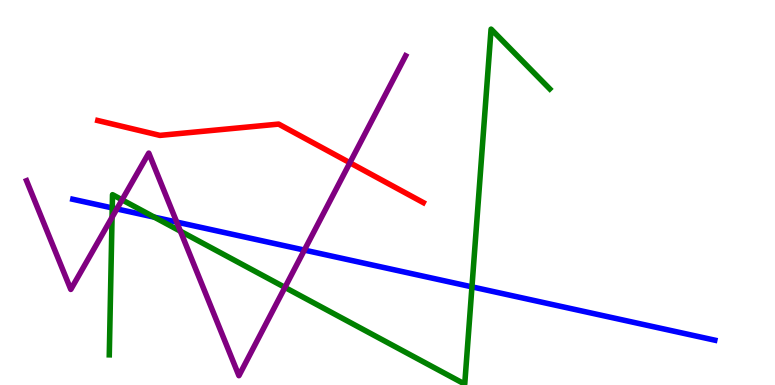[{'lines': ['blue', 'red'], 'intersections': []}, {'lines': ['green', 'red'], 'intersections': []}, {'lines': ['purple', 'red'], 'intersections': [{'x': 4.51, 'y': 5.77}]}, {'lines': ['blue', 'green'], 'intersections': [{'x': 1.45, 'y': 4.6}, {'x': 1.99, 'y': 4.36}, {'x': 6.09, 'y': 2.55}]}, {'lines': ['blue', 'purple'], 'intersections': [{'x': 1.51, 'y': 4.57}, {'x': 2.28, 'y': 4.23}, {'x': 3.93, 'y': 3.5}]}, {'lines': ['green', 'purple'], 'intersections': [{'x': 1.45, 'y': 4.36}, {'x': 1.57, 'y': 4.81}, {'x': 2.33, 'y': 4.0}, {'x': 3.68, 'y': 2.54}]}]